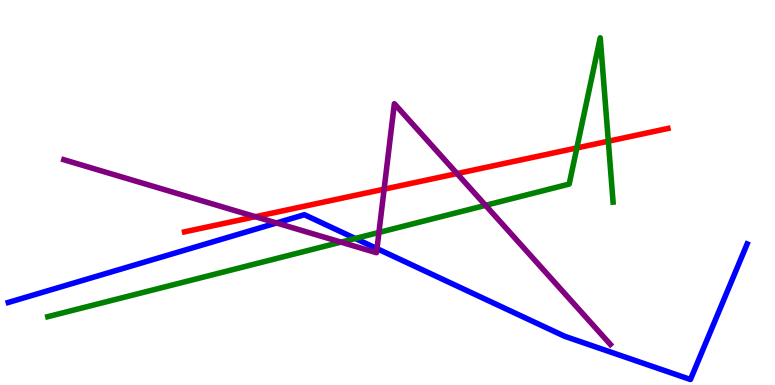[{'lines': ['blue', 'red'], 'intersections': []}, {'lines': ['green', 'red'], 'intersections': [{'x': 7.44, 'y': 6.16}, {'x': 7.85, 'y': 6.33}]}, {'lines': ['purple', 'red'], 'intersections': [{'x': 3.3, 'y': 4.37}, {'x': 4.96, 'y': 5.09}, {'x': 5.9, 'y': 5.49}]}, {'lines': ['blue', 'green'], 'intersections': [{'x': 4.58, 'y': 3.81}]}, {'lines': ['blue', 'purple'], 'intersections': [{'x': 3.57, 'y': 4.21}, {'x': 4.86, 'y': 3.54}]}, {'lines': ['green', 'purple'], 'intersections': [{'x': 4.4, 'y': 3.71}, {'x': 4.89, 'y': 3.96}, {'x': 6.27, 'y': 4.67}]}]